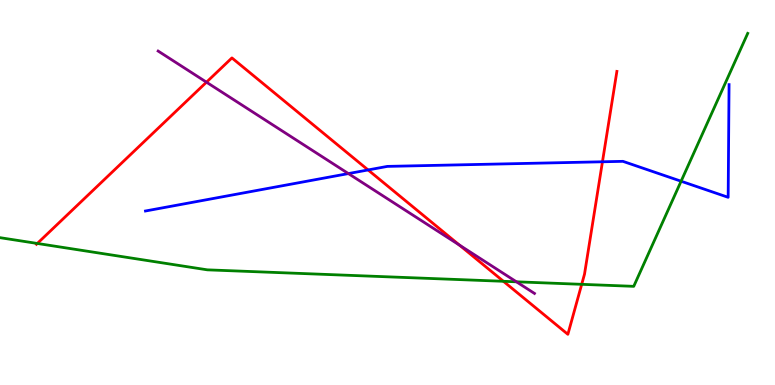[{'lines': ['blue', 'red'], 'intersections': [{'x': 4.75, 'y': 5.59}, {'x': 7.77, 'y': 5.8}]}, {'lines': ['green', 'red'], 'intersections': [{'x': 0.481, 'y': 3.68}, {'x': 6.5, 'y': 2.69}, {'x': 7.51, 'y': 2.61}]}, {'lines': ['purple', 'red'], 'intersections': [{'x': 2.66, 'y': 7.87}, {'x': 5.93, 'y': 3.63}]}, {'lines': ['blue', 'green'], 'intersections': [{'x': 8.79, 'y': 5.29}]}, {'lines': ['blue', 'purple'], 'intersections': [{'x': 4.5, 'y': 5.49}]}, {'lines': ['green', 'purple'], 'intersections': [{'x': 6.66, 'y': 2.68}]}]